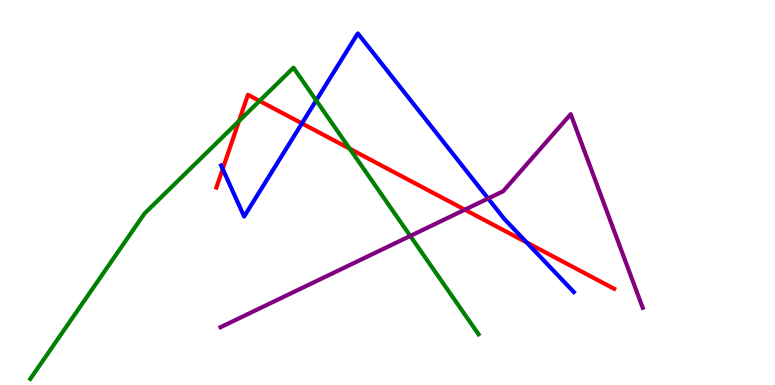[{'lines': ['blue', 'red'], 'intersections': [{'x': 2.87, 'y': 5.61}, {'x': 3.9, 'y': 6.79}, {'x': 6.8, 'y': 3.7}]}, {'lines': ['green', 'red'], 'intersections': [{'x': 3.08, 'y': 6.86}, {'x': 3.35, 'y': 7.38}, {'x': 4.51, 'y': 6.14}]}, {'lines': ['purple', 'red'], 'intersections': [{'x': 6.0, 'y': 4.55}]}, {'lines': ['blue', 'green'], 'intersections': [{'x': 4.08, 'y': 7.39}]}, {'lines': ['blue', 'purple'], 'intersections': [{'x': 6.3, 'y': 4.84}]}, {'lines': ['green', 'purple'], 'intersections': [{'x': 5.29, 'y': 3.87}]}]